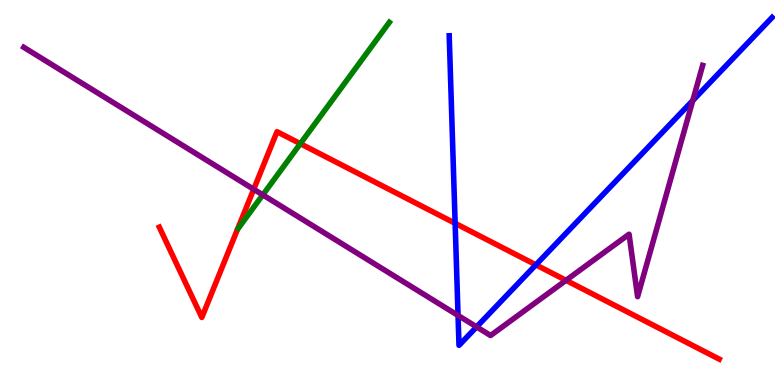[{'lines': ['blue', 'red'], 'intersections': [{'x': 5.87, 'y': 4.2}, {'x': 6.91, 'y': 3.12}]}, {'lines': ['green', 'red'], 'intersections': [{'x': 3.88, 'y': 6.27}]}, {'lines': ['purple', 'red'], 'intersections': [{'x': 3.27, 'y': 5.08}, {'x': 7.3, 'y': 2.72}]}, {'lines': ['blue', 'green'], 'intersections': []}, {'lines': ['blue', 'purple'], 'intersections': [{'x': 5.91, 'y': 1.81}, {'x': 6.15, 'y': 1.51}, {'x': 8.94, 'y': 7.39}]}, {'lines': ['green', 'purple'], 'intersections': [{'x': 3.39, 'y': 4.94}]}]